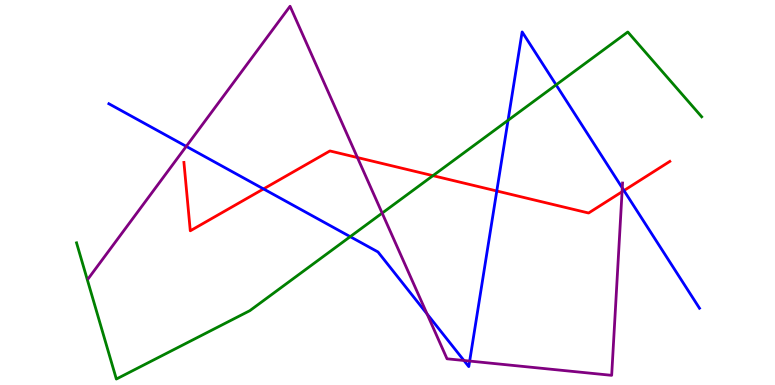[{'lines': ['blue', 'red'], 'intersections': [{'x': 3.4, 'y': 5.09}, {'x': 6.41, 'y': 5.04}, {'x': 8.05, 'y': 5.05}]}, {'lines': ['green', 'red'], 'intersections': [{'x': 5.59, 'y': 5.44}]}, {'lines': ['purple', 'red'], 'intersections': [{'x': 4.61, 'y': 5.91}, {'x': 8.03, 'y': 5.02}]}, {'lines': ['blue', 'green'], 'intersections': [{'x': 4.52, 'y': 3.85}, {'x': 6.56, 'y': 6.88}, {'x': 7.18, 'y': 7.8}]}, {'lines': ['blue', 'purple'], 'intersections': [{'x': 2.4, 'y': 6.2}, {'x': 5.51, 'y': 1.85}, {'x': 5.99, 'y': 0.637}, {'x': 6.06, 'y': 0.622}, {'x': 8.03, 'y': 5.12}]}, {'lines': ['green', 'purple'], 'intersections': [{'x': 4.93, 'y': 4.46}]}]